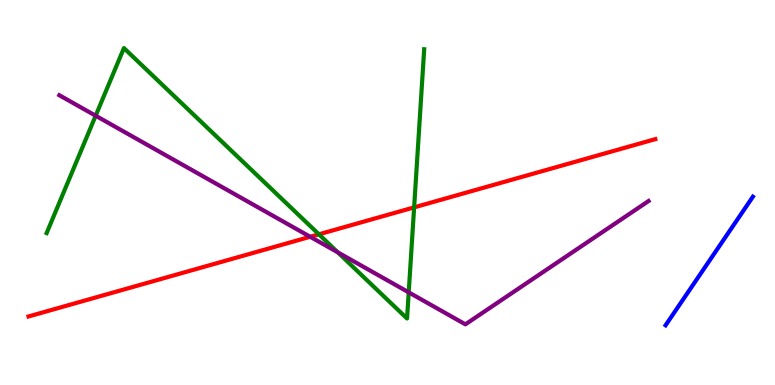[{'lines': ['blue', 'red'], 'intersections': []}, {'lines': ['green', 'red'], 'intersections': [{'x': 4.11, 'y': 3.91}, {'x': 5.34, 'y': 4.61}]}, {'lines': ['purple', 'red'], 'intersections': [{'x': 4.0, 'y': 3.85}]}, {'lines': ['blue', 'green'], 'intersections': []}, {'lines': ['blue', 'purple'], 'intersections': []}, {'lines': ['green', 'purple'], 'intersections': [{'x': 1.23, 'y': 6.99}, {'x': 4.36, 'y': 3.45}, {'x': 5.27, 'y': 2.41}]}]